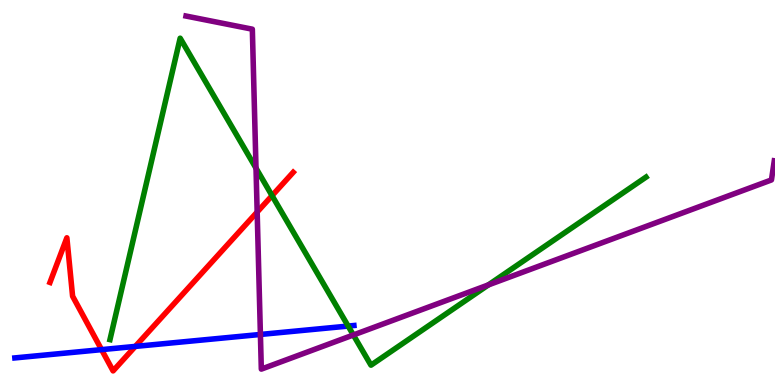[{'lines': ['blue', 'red'], 'intersections': [{'x': 1.31, 'y': 0.919}, {'x': 1.75, 'y': 1.0}]}, {'lines': ['green', 'red'], 'intersections': [{'x': 3.51, 'y': 4.92}]}, {'lines': ['purple', 'red'], 'intersections': [{'x': 3.32, 'y': 4.49}]}, {'lines': ['blue', 'green'], 'intersections': [{'x': 4.49, 'y': 1.53}]}, {'lines': ['blue', 'purple'], 'intersections': [{'x': 3.36, 'y': 1.31}]}, {'lines': ['green', 'purple'], 'intersections': [{'x': 3.3, 'y': 5.63}, {'x': 4.56, 'y': 1.3}, {'x': 6.3, 'y': 2.6}]}]